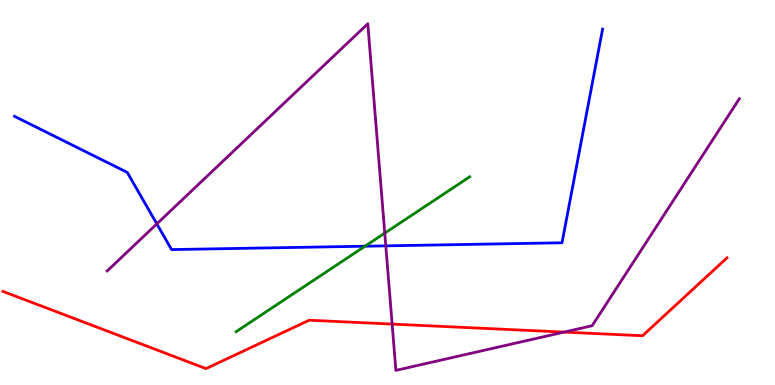[{'lines': ['blue', 'red'], 'intersections': []}, {'lines': ['green', 'red'], 'intersections': []}, {'lines': ['purple', 'red'], 'intersections': [{'x': 5.06, 'y': 1.58}, {'x': 7.28, 'y': 1.37}]}, {'lines': ['blue', 'green'], 'intersections': [{'x': 4.71, 'y': 3.6}]}, {'lines': ['blue', 'purple'], 'intersections': [{'x': 2.02, 'y': 4.18}, {'x': 4.98, 'y': 3.61}]}, {'lines': ['green', 'purple'], 'intersections': [{'x': 4.96, 'y': 3.94}]}]